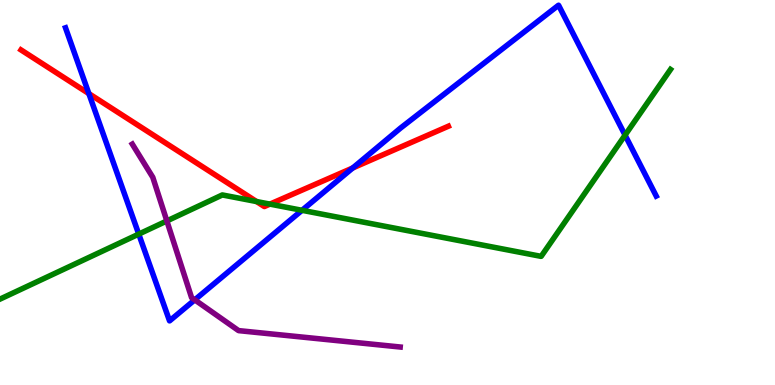[{'lines': ['blue', 'red'], 'intersections': [{'x': 1.15, 'y': 7.57}, {'x': 4.55, 'y': 5.64}]}, {'lines': ['green', 'red'], 'intersections': [{'x': 3.31, 'y': 4.77}, {'x': 3.48, 'y': 4.7}]}, {'lines': ['purple', 'red'], 'intersections': []}, {'lines': ['blue', 'green'], 'intersections': [{'x': 1.79, 'y': 3.92}, {'x': 3.9, 'y': 4.54}, {'x': 8.07, 'y': 6.49}]}, {'lines': ['blue', 'purple'], 'intersections': [{'x': 2.51, 'y': 2.21}]}, {'lines': ['green', 'purple'], 'intersections': [{'x': 2.15, 'y': 4.26}]}]